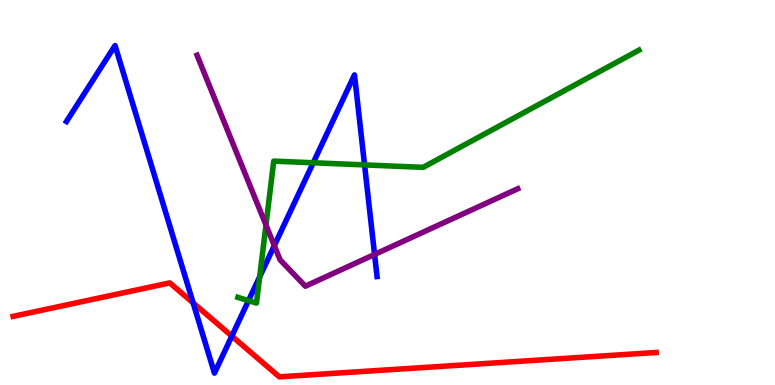[{'lines': ['blue', 'red'], 'intersections': [{'x': 2.49, 'y': 2.13}, {'x': 2.99, 'y': 1.27}]}, {'lines': ['green', 'red'], 'intersections': []}, {'lines': ['purple', 'red'], 'intersections': []}, {'lines': ['blue', 'green'], 'intersections': [{'x': 3.21, 'y': 2.19}, {'x': 3.35, 'y': 2.81}, {'x': 4.04, 'y': 5.77}, {'x': 4.7, 'y': 5.72}]}, {'lines': ['blue', 'purple'], 'intersections': [{'x': 3.54, 'y': 3.62}, {'x': 4.83, 'y': 3.39}]}, {'lines': ['green', 'purple'], 'intersections': [{'x': 3.43, 'y': 4.15}]}]